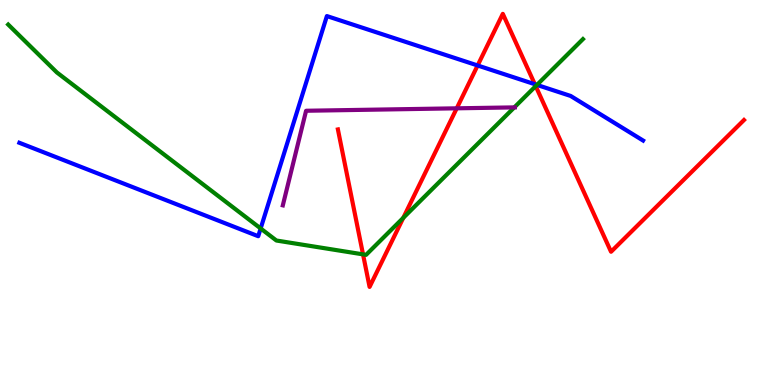[{'lines': ['blue', 'red'], 'intersections': [{'x': 6.16, 'y': 8.3}, {'x': 6.9, 'y': 7.81}]}, {'lines': ['green', 'red'], 'intersections': [{'x': 4.68, 'y': 3.39}, {'x': 5.2, 'y': 4.34}, {'x': 6.91, 'y': 7.76}]}, {'lines': ['purple', 'red'], 'intersections': [{'x': 5.89, 'y': 7.19}]}, {'lines': ['blue', 'green'], 'intersections': [{'x': 3.36, 'y': 4.07}, {'x': 6.93, 'y': 7.79}]}, {'lines': ['blue', 'purple'], 'intersections': []}, {'lines': ['green', 'purple'], 'intersections': [{'x': 6.64, 'y': 7.21}]}]